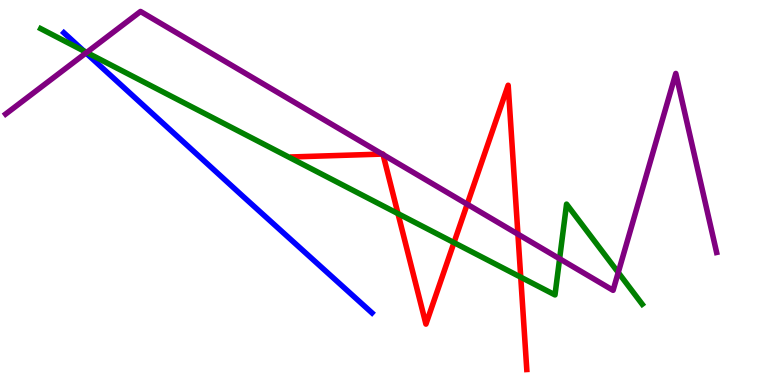[{'lines': ['blue', 'red'], 'intersections': []}, {'lines': ['green', 'red'], 'intersections': [{'x': 5.14, 'y': 4.45}, {'x': 5.86, 'y': 3.7}, {'x': 6.72, 'y': 2.8}]}, {'lines': ['purple', 'red'], 'intersections': [{'x': 4.93, 'y': 6.0}, {'x': 4.94, 'y': 5.98}, {'x': 6.03, 'y': 4.7}, {'x': 6.68, 'y': 3.92}]}, {'lines': ['blue', 'green'], 'intersections': [{'x': 1.08, 'y': 8.68}]}, {'lines': ['blue', 'purple'], 'intersections': [{'x': 1.11, 'y': 8.62}]}, {'lines': ['green', 'purple'], 'intersections': [{'x': 1.12, 'y': 8.64}, {'x': 7.22, 'y': 3.28}, {'x': 7.98, 'y': 2.92}]}]